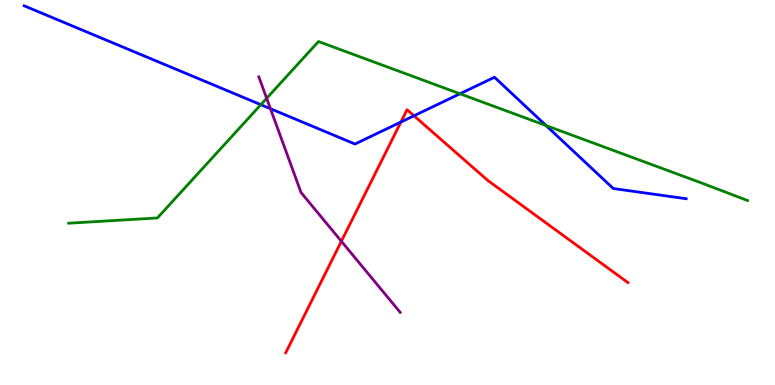[{'lines': ['blue', 'red'], 'intersections': [{'x': 5.17, 'y': 6.83}, {'x': 5.34, 'y': 6.99}]}, {'lines': ['green', 'red'], 'intersections': []}, {'lines': ['purple', 'red'], 'intersections': [{'x': 4.4, 'y': 3.73}]}, {'lines': ['blue', 'green'], 'intersections': [{'x': 3.37, 'y': 7.28}, {'x': 5.94, 'y': 7.56}, {'x': 7.05, 'y': 6.74}]}, {'lines': ['blue', 'purple'], 'intersections': [{'x': 3.49, 'y': 7.18}]}, {'lines': ['green', 'purple'], 'intersections': [{'x': 3.44, 'y': 7.45}]}]